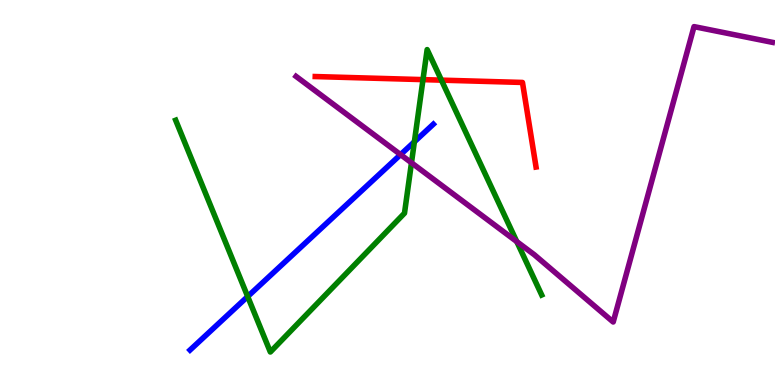[{'lines': ['blue', 'red'], 'intersections': []}, {'lines': ['green', 'red'], 'intersections': [{'x': 5.46, 'y': 7.93}, {'x': 5.7, 'y': 7.92}]}, {'lines': ['purple', 'red'], 'intersections': []}, {'lines': ['blue', 'green'], 'intersections': [{'x': 3.2, 'y': 2.3}, {'x': 5.35, 'y': 6.32}]}, {'lines': ['blue', 'purple'], 'intersections': [{'x': 5.17, 'y': 5.98}]}, {'lines': ['green', 'purple'], 'intersections': [{'x': 5.31, 'y': 5.77}, {'x': 6.67, 'y': 3.72}]}]